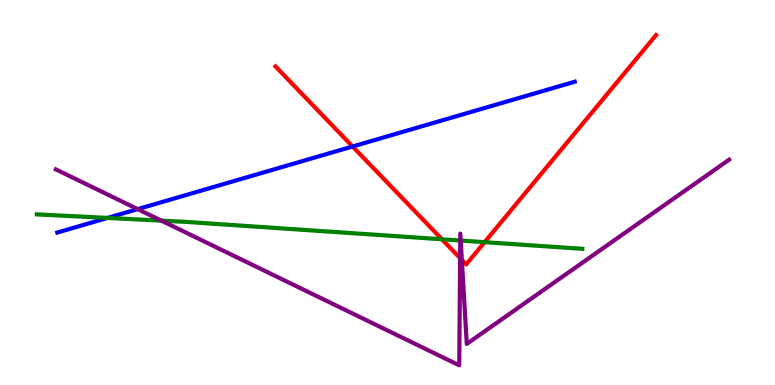[{'lines': ['blue', 'red'], 'intersections': [{'x': 4.55, 'y': 6.2}]}, {'lines': ['green', 'red'], 'intersections': [{'x': 5.7, 'y': 3.79}, {'x': 6.25, 'y': 3.71}]}, {'lines': ['purple', 'red'], 'intersections': [{'x': 5.94, 'y': 3.29}, {'x': 5.96, 'y': 3.25}]}, {'lines': ['blue', 'green'], 'intersections': [{'x': 1.39, 'y': 4.34}]}, {'lines': ['blue', 'purple'], 'intersections': [{'x': 1.78, 'y': 4.57}]}, {'lines': ['green', 'purple'], 'intersections': [{'x': 2.08, 'y': 4.27}, {'x': 5.94, 'y': 3.75}, {'x': 5.94, 'y': 3.75}]}]